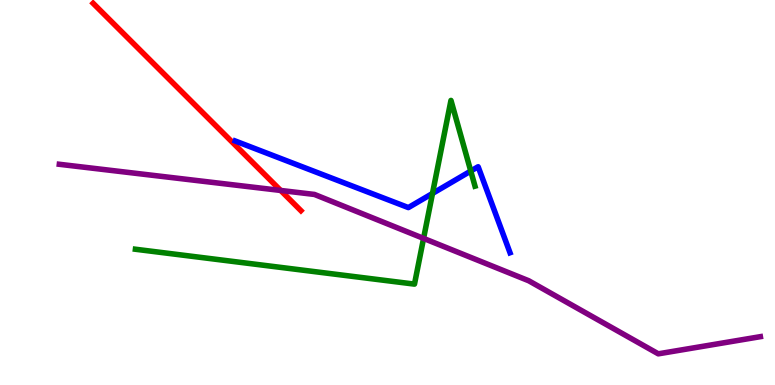[{'lines': ['blue', 'red'], 'intersections': []}, {'lines': ['green', 'red'], 'intersections': []}, {'lines': ['purple', 'red'], 'intersections': [{'x': 3.62, 'y': 5.05}]}, {'lines': ['blue', 'green'], 'intersections': [{'x': 5.58, 'y': 4.98}, {'x': 6.07, 'y': 5.56}]}, {'lines': ['blue', 'purple'], 'intersections': []}, {'lines': ['green', 'purple'], 'intersections': [{'x': 5.47, 'y': 3.81}]}]